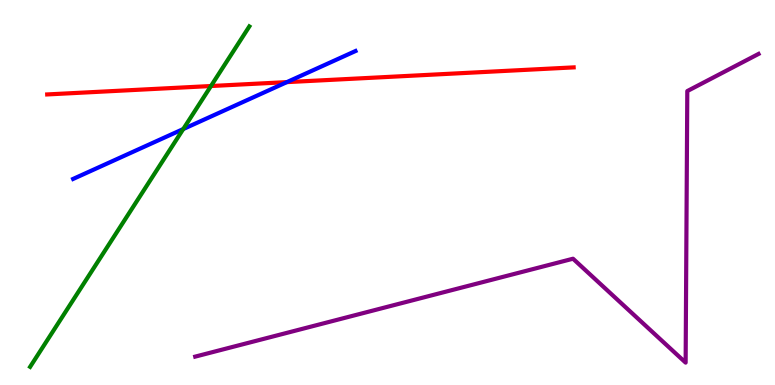[{'lines': ['blue', 'red'], 'intersections': [{'x': 3.7, 'y': 7.87}]}, {'lines': ['green', 'red'], 'intersections': [{'x': 2.72, 'y': 7.77}]}, {'lines': ['purple', 'red'], 'intersections': []}, {'lines': ['blue', 'green'], 'intersections': [{'x': 2.36, 'y': 6.65}]}, {'lines': ['blue', 'purple'], 'intersections': []}, {'lines': ['green', 'purple'], 'intersections': []}]